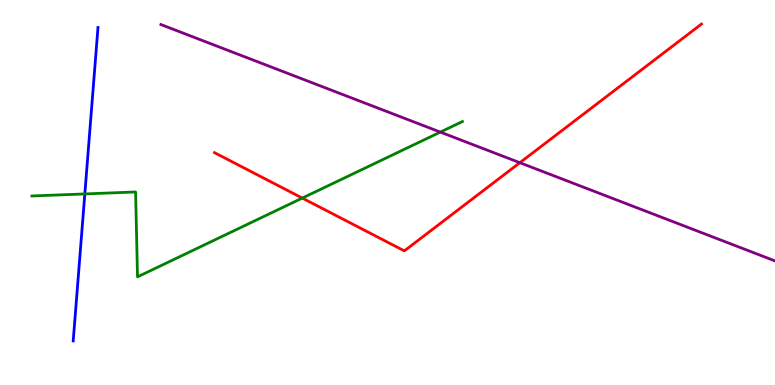[{'lines': ['blue', 'red'], 'intersections': []}, {'lines': ['green', 'red'], 'intersections': [{'x': 3.9, 'y': 4.86}]}, {'lines': ['purple', 'red'], 'intersections': [{'x': 6.71, 'y': 5.77}]}, {'lines': ['blue', 'green'], 'intersections': [{'x': 1.09, 'y': 4.96}]}, {'lines': ['blue', 'purple'], 'intersections': []}, {'lines': ['green', 'purple'], 'intersections': [{'x': 5.68, 'y': 6.57}]}]